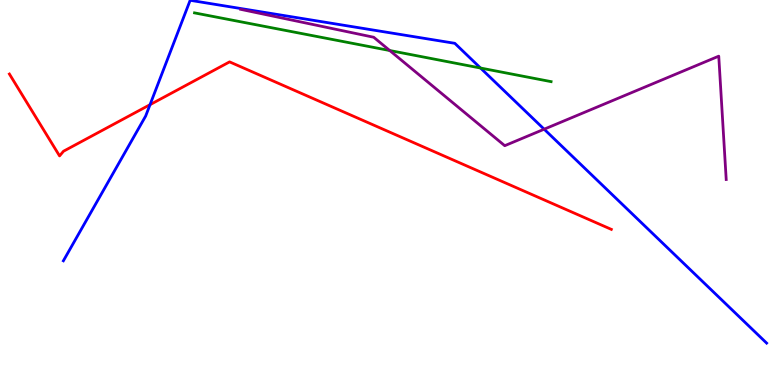[{'lines': ['blue', 'red'], 'intersections': [{'x': 1.94, 'y': 7.28}]}, {'lines': ['green', 'red'], 'intersections': []}, {'lines': ['purple', 'red'], 'intersections': []}, {'lines': ['blue', 'green'], 'intersections': [{'x': 6.2, 'y': 8.23}]}, {'lines': ['blue', 'purple'], 'intersections': [{'x': 7.02, 'y': 6.64}]}, {'lines': ['green', 'purple'], 'intersections': [{'x': 5.03, 'y': 8.69}]}]